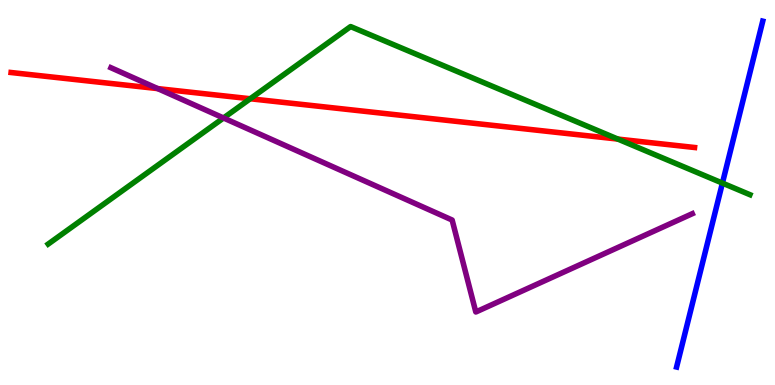[{'lines': ['blue', 'red'], 'intersections': []}, {'lines': ['green', 'red'], 'intersections': [{'x': 3.23, 'y': 7.43}, {'x': 7.97, 'y': 6.39}]}, {'lines': ['purple', 'red'], 'intersections': [{'x': 2.04, 'y': 7.7}]}, {'lines': ['blue', 'green'], 'intersections': [{'x': 9.32, 'y': 5.24}]}, {'lines': ['blue', 'purple'], 'intersections': []}, {'lines': ['green', 'purple'], 'intersections': [{'x': 2.88, 'y': 6.94}]}]